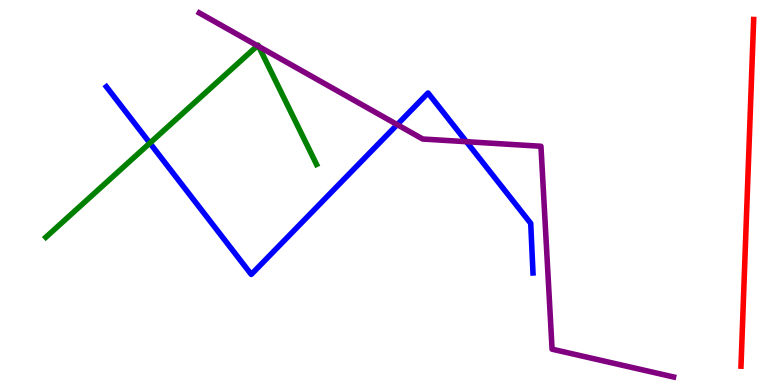[{'lines': ['blue', 'red'], 'intersections': []}, {'lines': ['green', 'red'], 'intersections': []}, {'lines': ['purple', 'red'], 'intersections': []}, {'lines': ['blue', 'green'], 'intersections': [{'x': 1.93, 'y': 6.28}]}, {'lines': ['blue', 'purple'], 'intersections': [{'x': 5.13, 'y': 6.76}, {'x': 6.02, 'y': 6.32}]}, {'lines': ['green', 'purple'], 'intersections': [{'x': 3.32, 'y': 8.81}, {'x': 3.34, 'y': 8.79}]}]